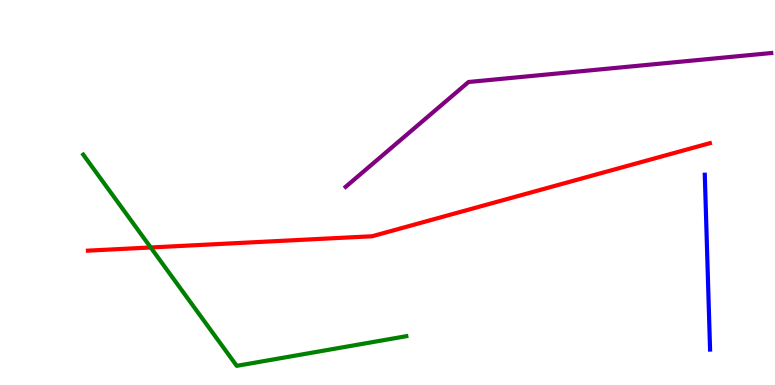[{'lines': ['blue', 'red'], 'intersections': []}, {'lines': ['green', 'red'], 'intersections': [{'x': 1.94, 'y': 3.57}]}, {'lines': ['purple', 'red'], 'intersections': []}, {'lines': ['blue', 'green'], 'intersections': []}, {'lines': ['blue', 'purple'], 'intersections': []}, {'lines': ['green', 'purple'], 'intersections': []}]